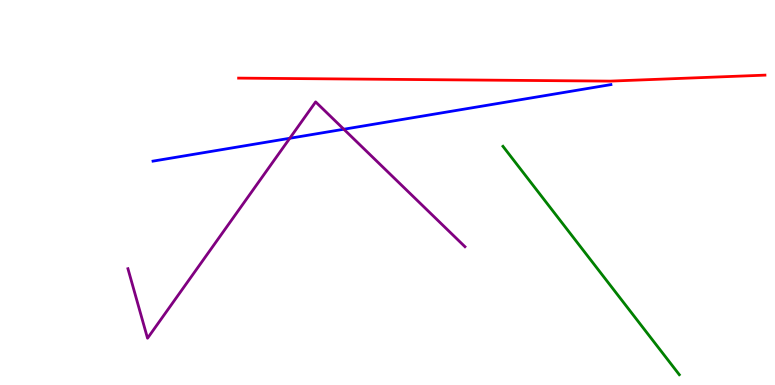[{'lines': ['blue', 'red'], 'intersections': []}, {'lines': ['green', 'red'], 'intersections': []}, {'lines': ['purple', 'red'], 'intersections': []}, {'lines': ['blue', 'green'], 'intersections': []}, {'lines': ['blue', 'purple'], 'intersections': [{'x': 3.74, 'y': 6.41}, {'x': 4.44, 'y': 6.64}]}, {'lines': ['green', 'purple'], 'intersections': []}]